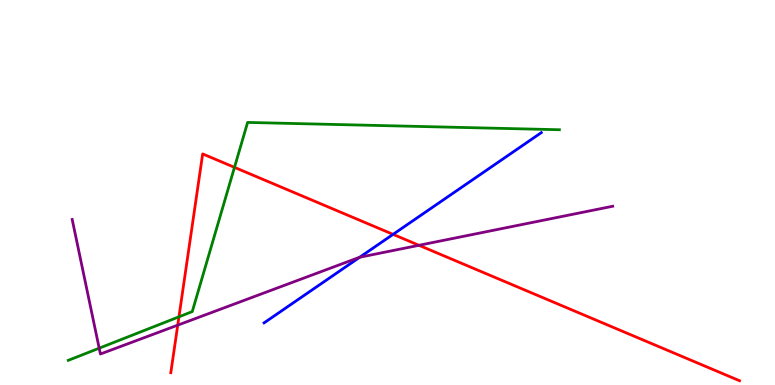[{'lines': ['blue', 'red'], 'intersections': [{'x': 5.07, 'y': 3.91}]}, {'lines': ['green', 'red'], 'intersections': [{'x': 2.31, 'y': 1.77}, {'x': 3.03, 'y': 5.65}]}, {'lines': ['purple', 'red'], 'intersections': [{'x': 2.29, 'y': 1.55}, {'x': 5.41, 'y': 3.63}]}, {'lines': ['blue', 'green'], 'intersections': []}, {'lines': ['blue', 'purple'], 'intersections': [{'x': 4.64, 'y': 3.32}]}, {'lines': ['green', 'purple'], 'intersections': [{'x': 1.28, 'y': 0.956}]}]